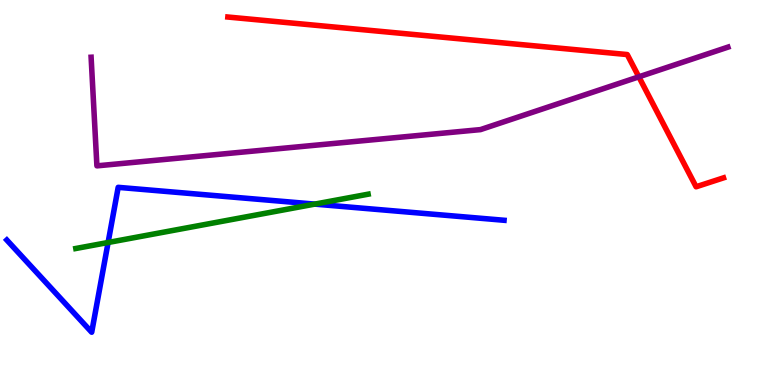[{'lines': ['blue', 'red'], 'intersections': []}, {'lines': ['green', 'red'], 'intersections': []}, {'lines': ['purple', 'red'], 'intersections': [{'x': 8.24, 'y': 8.0}]}, {'lines': ['blue', 'green'], 'intersections': [{'x': 1.39, 'y': 3.7}, {'x': 4.06, 'y': 4.7}]}, {'lines': ['blue', 'purple'], 'intersections': []}, {'lines': ['green', 'purple'], 'intersections': []}]